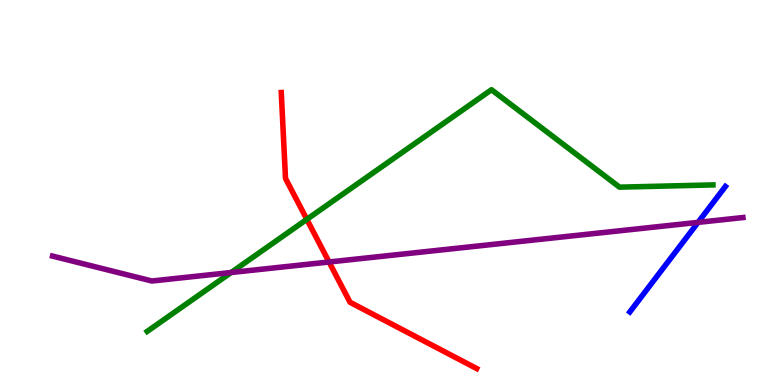[{'lines': ['blue', 'red'], 'intersections': []}, {'lines': ['green', 'red'], 'intersections': [{'x': 3.96, 'y': 4.3}]}, {'lines': ['purple', 'red'], 'intersections': [{'x': 4.25, 'y': 3.19}]}, {'lines': ['blue', 'green'], 'intersections': []}, {'lines': ['blue', 'purple'], 'intersections': [{'x': 9.01, 'y': 4.22}]}, {'lines': ['green', 'purple'], 'intersections': [{'x': 2.98, 'y': 2.92}]}]